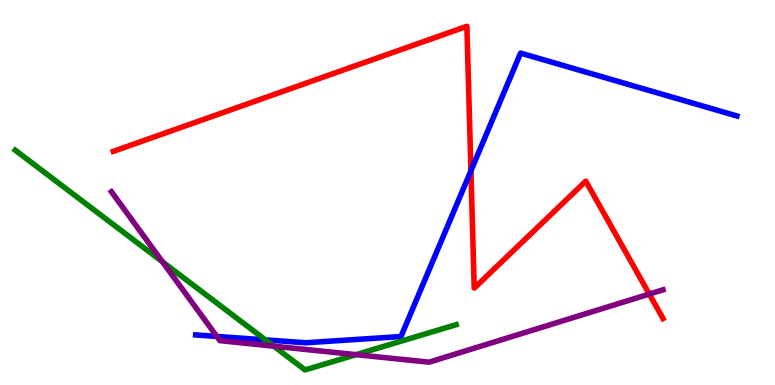[{'lines': ['blue', 'red'], 'intersections': [{'x': 6.08, 'y': 5.57}]}, {'lines': ['green', 'red'], 'intersections': []}, {'lines': ['purple', 'red'], 'intersections': [{'x': 8.38, 'y': 2.36}]}, {'lines': ['blue', 'green'], 'intersections': [{'x': 3.43, 'y': 1.17}]}, {'lines': ['blue', 'purple'], 'intersections': [{'x': 2.8, 'y': 1.26}]}, {'lines': ['green', 'purple'], 'intersections': [{'x': 2.1, 'y': 3.2}, {'x': 3.53, 'y': 1.01}, {'x': 4.59, 'y': 0.788}]}]